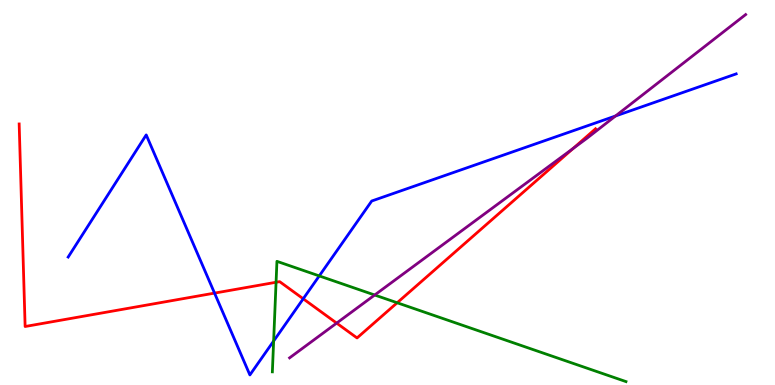[{'lines': ['blue', 'red'], 'intersections': [{'x': 2.77, 'y': 2.39}, {'x': 3.91, 'y': 2.24}]}, {'lines': ['green', 'red'], 'intersections': [{'x': 3.56, 'y': 2.67}, {'x': 5.12, 'y': 2.14}]}, {'lines': ['purple', 'red'], 'intersections': [{'x': 4.34, 'y': 1.61}, {'x': 7.4, 'y': 6.14}]}, {'lines': ['blue', 'green'], 'intersections': [{'x': 3.53, 'y': 1.14}, {'x': 4.12, 'y': 2.83}]}, {'lines': ['blue', 'purple'], 'intersections': [{'x': 7.94, 'y': 6.99}]}, {'lines': ['green', 'purple'], 'intersections': [{'x': 4.83, 'y': 2.34}]}]